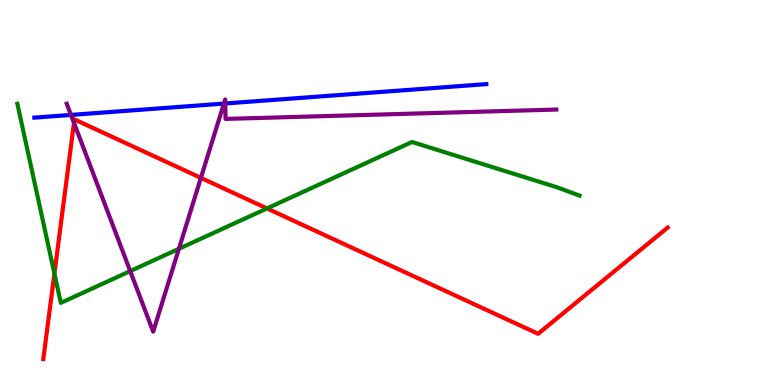[{'lines': ['blue', 'red'], 'intersections': []}, {'lines': ['green', 'red'], 'intersections': [{'x': 0.702, 'y': 2.89}, {'x': 3.44, 'y': 4.59}]}, {'lines': ['purple', 'red'], 'intersections': [{'x': 0.955, 'y': 6.81}, {'x': 2.59, 'y': 5.38}]}, {'lines': ['blue', 'green'], 'intersections': []}, {'lines': ['blue', 'purple'], 'intersections': [{'x': 0.916, 'y': 7.01}, {'x': 2.89, 'y': 7.31}, {'x': 2.91, 'y': 7.31}]}, {'lines': ['green', 'purple'], 'intersections': [{'x': 1.68, 'y': 2.96}, {'x': 2.31, 'y': 3.54}]}]